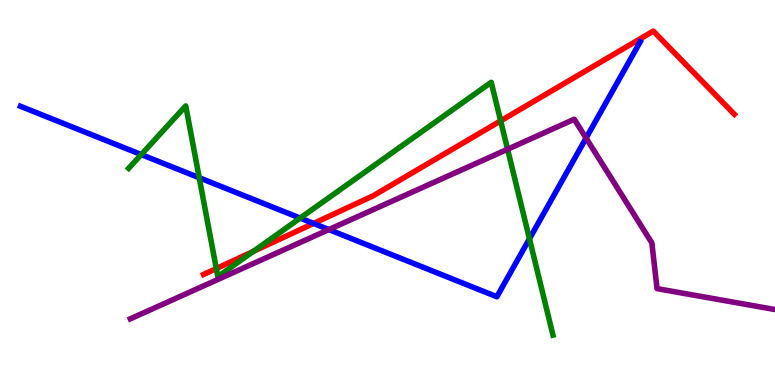[{'lines': ['blue', 'red'], 'intersections': [{'x': 4.05, 'y': 4.2}]}, {'lines': ['green', 'red'], 'intersections': [{'x': 2.79, 'y': 3.02}, {'x': 3.27, 'y': 3.47}, {'x': 6.46, 'y': 6.86}]}, {'lines': ['purple', 'red'], 'intersections': []}, {'lines': ['blue', 'green'], 'intersections': [{'x': 1.82, 'y': 5.99}, {'x': 2.57, 'y': 5.38}, {'x': 3.87, 'y': 4.34}, {'x': 6.83, 'y': 3.8}]}, {'lines': ['blue', 'purple'], 'intersections': [{'x': 4.24, 'y': 4.04}, {'x': 7.56, 'y': 6.41}]}, {'lines': ['green', 'purple'], 'intersections': [{'x': 6.55, 'y': 6.12}]}]